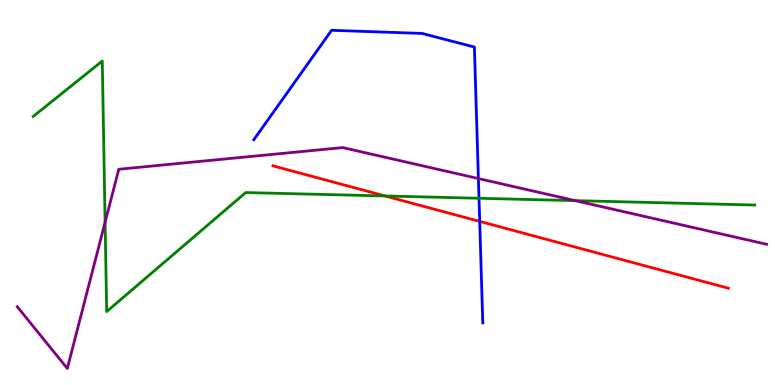[{'lines': ['blue', 'red'], 'intersections': [{'x': 6.19, 'y': 4.25}]}, {'lines': ['green', 'red'], 'intersections': [{'x': 4.97, 'y': 4.91}]}, {'lines': ['purple', 'red'], 'intersections': []}, {'lines': ['blue', 'green'], 'intersections': [{'x': 6.18, 'y': 4.85}]}, {'lines': ['blue', 'purple'], 'intersections': [{'x': 6.17, 'y': 5.36}]}, {'lines': ['green', 'purple'], 'intersections': [{'x': 1.36, 'y': 4.23}, {'x': 7.42, 'y': 4.79}]}]